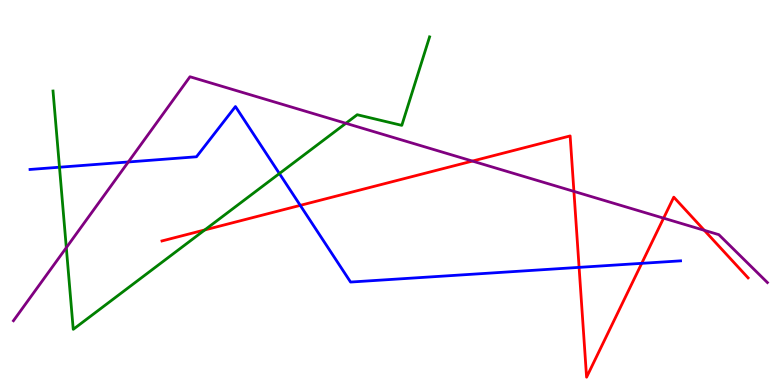[{'lines': ['blue', 'red'], 'intersections': [{'x': 3.87, 'y': 4.67}, {'x': 7.47, 'y': 3.06}, {'x': 8.28, 'y': 3.16}]}, {'lines': ['green', 'red'], 'intersections': [{'x': 2.64, 'y': 4.03}]}, {'lines': ['purple', 'red'], 'intersections': [{'x': 6.1, 'y': 5.82}, {'x': 7.41, 'y': 5.03}, {'x': 8.56, 'y': 4.33}, {'x': 9.09, 'y': 4.02}]}, {'lines': ['blue', 'green'], 'intersections': [{'x': 0.768, 'y': 5.66}, {'x': 3.61, 'y': 5.49}]}, {'lines': ['blue', 'purple'], 'intersections': [{'x': 1.66, 'y': 5.79}]}, {'lines': ['green', 'purple'], 'intersections': [{'x': 0.856, 'y': 3.57}, {'x': 4.46, 'y': 6.8}]}]